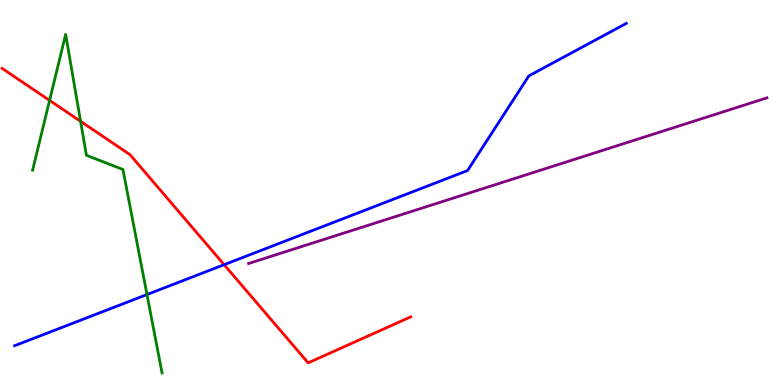[{'lines': ['blue', 'red'], 'intersections': [{'x': 2.89, 'y': 3.12}]}, {'lines': ['green', 'red'], 'intersections': [{'x': 0.64, 'y': 7.39}, {'x': 1.04, 'y': 6.85}]}, {'lines': ['purple', 'red'], 'intersections': []}, {'lines': ['blue', 'green'], 'intersections': [{'x': 1.9, 'y': 2.35}]}, {'lines': ['blue', 'purple'], 'intersections': []}, {'lines': ['green', 'purple'], 'intersections': []}]